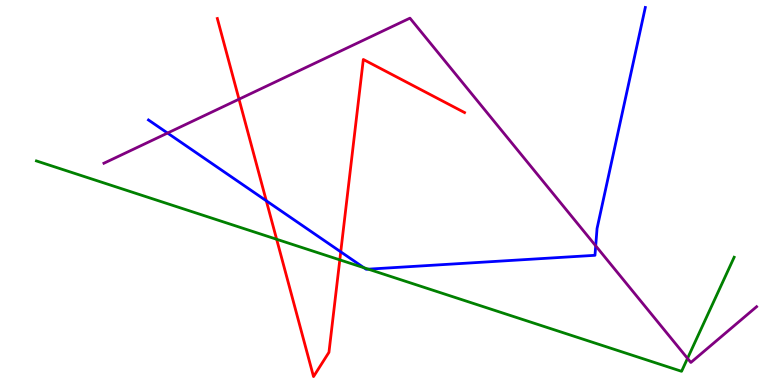[{'lines': ['blue', 'red'], 'intersections': [{'x': 3.44, 'y': 4.78}, {'x': 4.4, 'y': 3.46}]}, {'lines': ['green', 'red'], 'intersections': [{'x': 3.57, 'y': 3.79}, {'x': 4.38, 'y': 3.25}]}, {'lines': ['purple', 'red'], 'intersections': [{'x': 3.08, 'y': 7.42}]}, {'lines': ['blue', 'green'], 'intersections': [{'x': 4.7, 'y': 3.05}, {'x': 4.75, 'y': 3.01}]}, {'lines': ['blue', 'purple'], 'intersections': [{'x': 2.16, 'y': 6.54}, {'x': 7.69, 'y': 3.61}]}, {'lines': ['green', 'purple'], 'intersections': [{'x': 8.87, 'y': 0.691}]}]